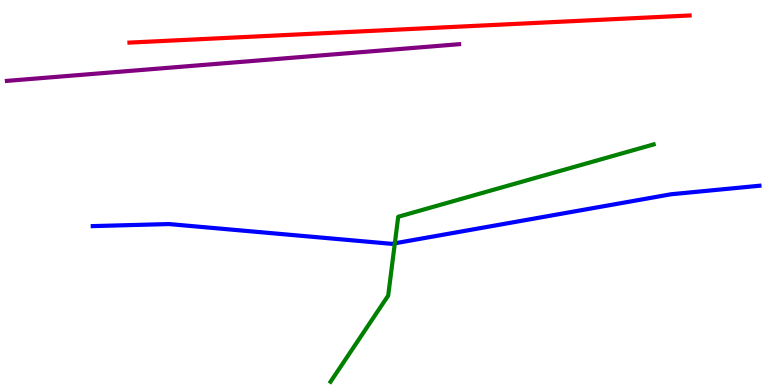[{'lines': ['blue', 'red'], 'intersections': []}, {'lines': ['green', 'red'], 'intersections': []}, {'lines': ['purple', 'red'], 'intersections': []}, {'lines': ['blue', 'green'], 'intersections': [{'x': 5.09, 'y': 3.68}]}, {'lines': ['blue', 'purple'], 'intersections': []}, {'lines': ['green', 'purple'], 'intersections': []}]